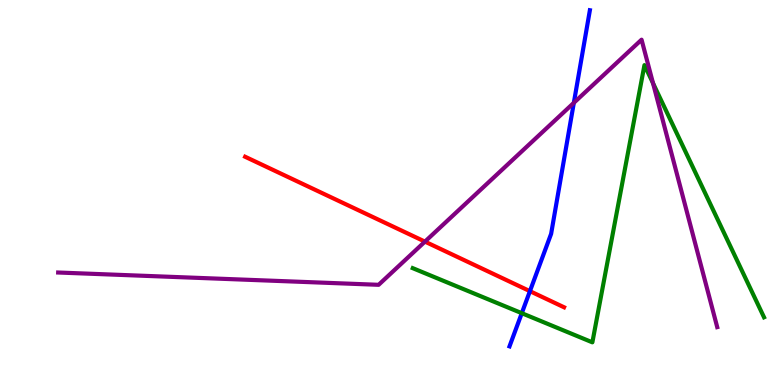[{'lines': ['blue', 'red'], 'intersections': [{'x': 6.84, 'y': 2.44}]}, {'lines': ['green', 'red'], 'intersections': []}, {'lines': ['purple', 'red'], 'intersections': [{'x': 5.48, 'y': 3.72}]}, {'lines': ['blue', 'green'], 'intersections': [{'x': 6.73, 'y': 1.87}]}, {'lines': ['blue', 'purple'], 'intersections': [{'x': 7.4, 'y': 7.33}]}, {'lines': ['green', 'purple'], 'intersections': [{'x': 8.43, 'y': 7.84}]}]